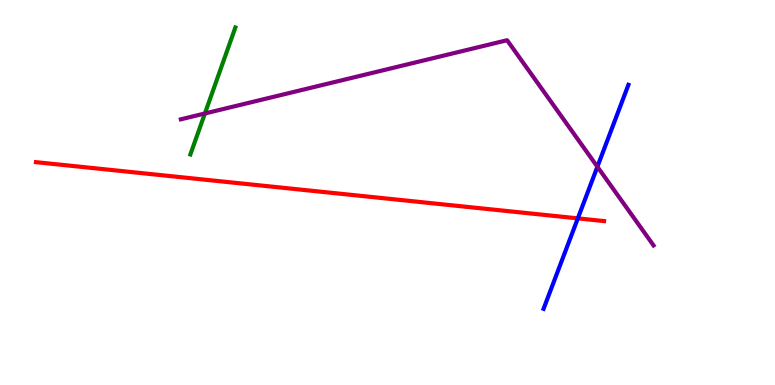[{'lines': ['blue', 'red'], 'intersections': [{'x': 7.46, 'y': 4.33}]}, {'lines': ['green', 'red'], 'intersections': []}, {'lines': ['purple', 'red'], 'intersections': []}, {'lines': ['blue', 'green'], 'intersections': []}, {'lines': ['blue', 'purple'], 'intersections': [{'x': 7.71, 'y': 5.67}]}, {'lines': ['green', 'purple'], 'intersections': [{'x': 2.64, 'y': 7.05}]}]